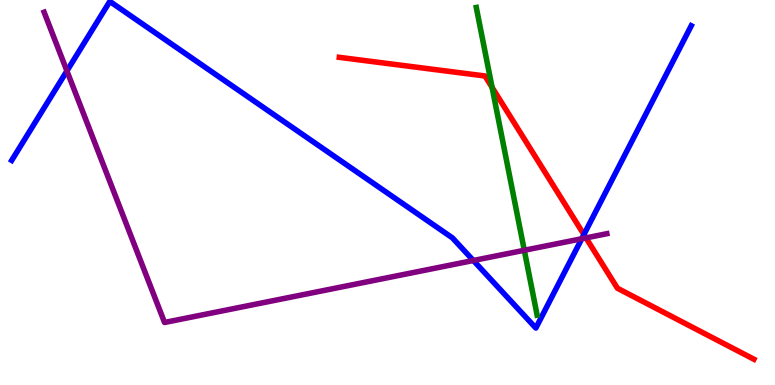[{'lines': ['blue', 'red'], 'intersections': [{'x': 7.53, 'y': 3.91}]}, {'lines': ['green', 'red'], 'intersections': [{'x': 6.35, 'y': 7.73}]}, {'lines': ['purple', 'red'], 'intersections': [{'x': 7.56, 'y': 3.82}]}, {'lines': ['blue', 'green'], 'intersections': []}, {'lines': ['blue', 'purple'], 'intersections': [{'x': 0.863, 'y': 8.16}, {'x': 6.11, 'y': 3.23}, {'x': 7.51, 'y': 3.8}]}, {'lines': ['green', 'purple'], 'intersections': [{'x': 6.77, 'y': 3.5}]}]